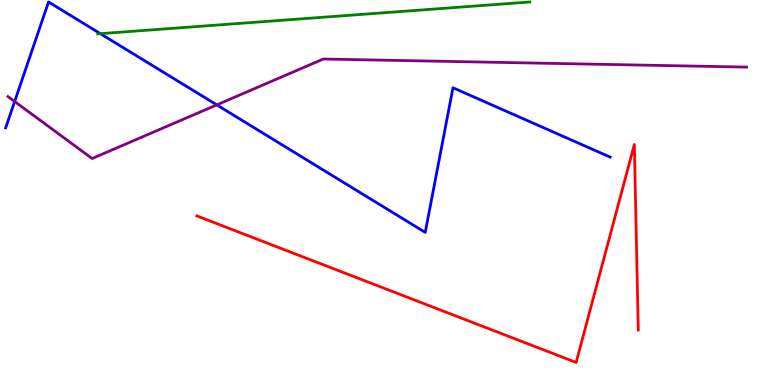[{'lines': ['blue', 'red'], 'intersections': []}, {'lines': ['green', 'red'], 'intersections': []}, {'lines': ['purple', 'red'], 'intersections': []}, {'lines': ['blue', 'green'], 'intersections': [{'x': 1.29, 'y': 9.13}]}, {'lines': ['blue', 'purple'], 'intersections': [{'x': 0.189, 'y': 7.36}, {'x': 2.8, 'y': 7.28}]}, {'lines': ['green', 'purple'], 'intersections': []}]